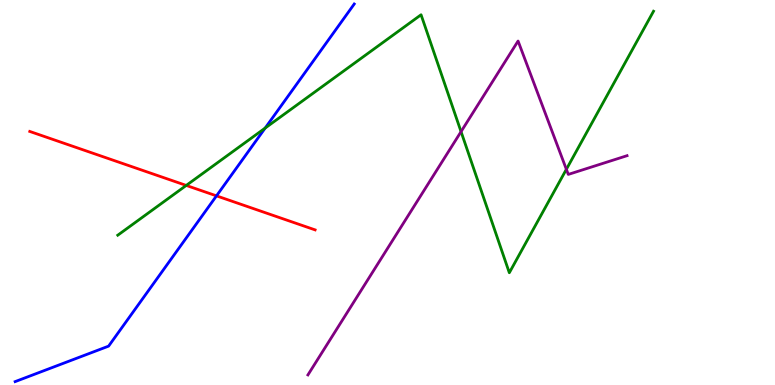[{'lines': ['blue', 'red'], 'intersections': [{'x': 2.79, 'y': 4.91}]}, {'lines': ['green', 'red'], 'intersections': [{'x': 2.4, 'y': 5.18}]}, {'lines': ['purple', 'red'], 'intersections': []}, {'lines': ['blue', 'green'], 'intersections': [{'x': 3.42, 'y': 6.67}]}, {'lines': ['blue', 'purple'], 'intersections': []}, {'lines': ['green', 'purple'], 'intersections': [{'x': 5.95, 'y': 6.58}, {'x': 7.31, 'y': 5.6}]}]